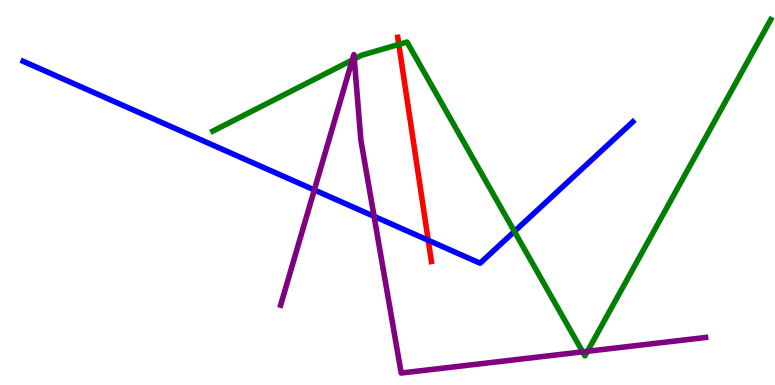[{'lines': ['blue', 'red'], 'intersections': [{'x': 5.53, 'y': 3.76}]}, {'lines': ['green', 'red'], 'intersections': [{'x': 5.15, 'y': 8.85}]}, {'lines': ['purple', 'red'], 'intersections': []}, {'lines': ['blue', 'green'], 'intersections': [{'x': 6.64, 'y': 3.99}]}, {'lines': ['blue', 'purple'], 'intersections': [{'x': 4.06, 'y': 5.07}, {'x': 4.83, 'y': 4.38}]}, {'lines': ['green', 'purple'], 'intersections': [{'x': 4.55, 'y': 8.44}, {'x': 4.57, 'y': 8.47}, {'x': 7.52, 'y': 0.861}, {'x': 7.58, 'y': 0.876}]}]